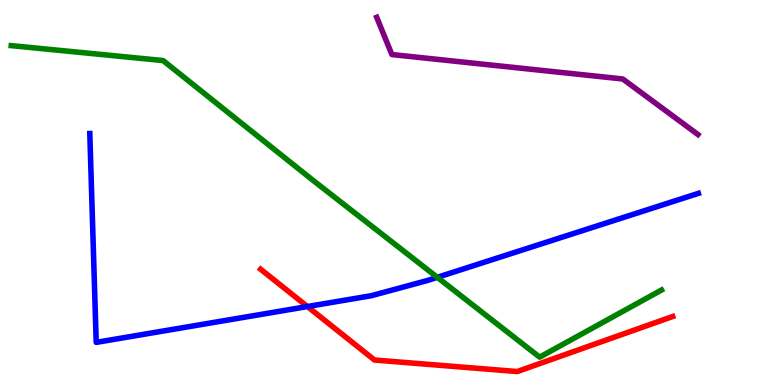[{'lines': ['blue', 'red'], 'intersections': [{'x': 3.97, 'y': 2.04}]}, {'lines': ['green', 'red'], 'intersections': []}, {'lines': ['purple', 'red'], 'intersections': []}, {'lines': ['blue', 'green'], 'intersections': [{'x': 5.64, 'y': 2.8}]}, {'lines': ['blue', 'purple'], 'intersections': []}, {'lines': ['green', 'purple'], 'intersections': []}]